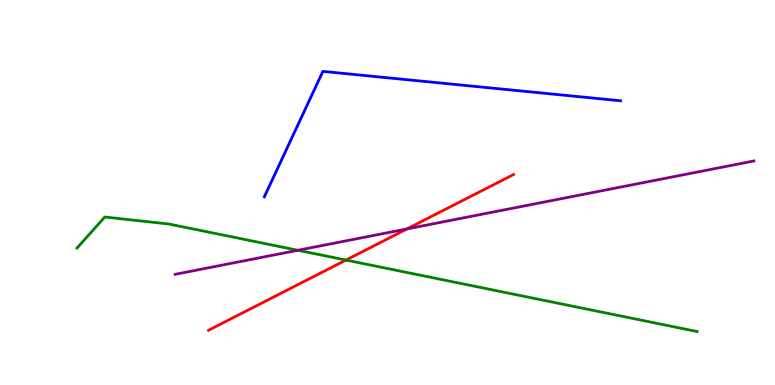[{'lines': ['blue', 'red'], 'intersections': []}, {'lines': ['green', 'red'], 'intersections': [{'x': 4.46, 'y': 3.24}]}, {'lines': ['purple', 'red'], 'intersections': [{'x': 5.25, 'y': 4.05}]}, {'lines': ['blue', 'green'], 'intersections': []}, {'lines': ['blue', 'purple'], 'intersections': []}, {'lines': ['green', 'purple'], 'intersections': [{'x': 3.84, 'y': 3.5}]}]